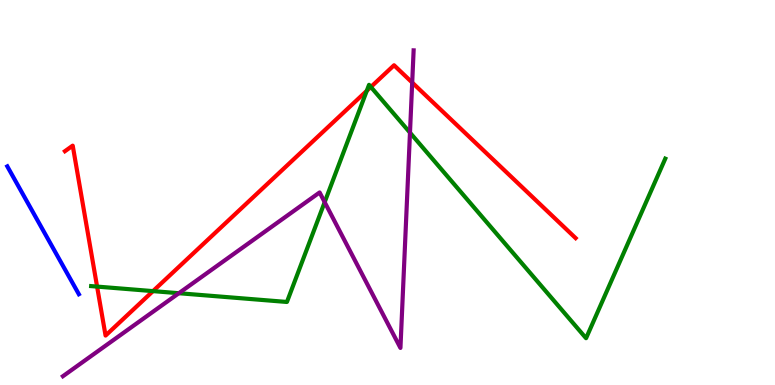[{'lines': ['blue', 'red'], 'intersections': []}, {'lines': ['green', 'red'], 'intersections': [{'x': 1.25, 'y': 2.56}, {'x': 1.97, 'y': 2.44}, {'x': 4.73, 'y': 7.64}, {'x': 4.79, 'y': 7.74}]}, {'lines': ['purple', 'red'], 'intersections': [{'x': 5.32, 'y': 7.86}]}, {'lines': ['blue', 'green'], 'intersections': []}, {'lines': ['blue', 'purple'], 'intersections': []}, {'lines': ['green', 'purple'], 'intersections': [{'x': 2.31, 'y': 2.38}, {'x': 4.19, 'y': 4.75}, {'x': 5.29, 'y': 6.55}]}]